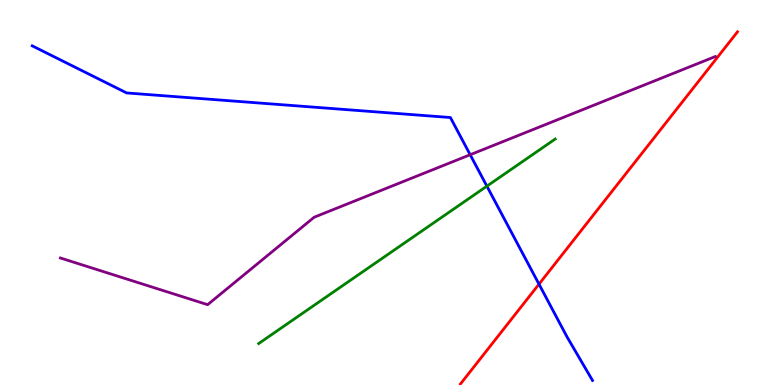[{'lines': ['blue', 'red'], 'intersections': [{'x': 6.95, 'y': 2.62}]}, {'lines': ['green', 'red'], 'intersections': []}, {'lines': ['purple', 'red'], 'intersections': []}, {'lines': ['blue', 'green'], 'intersections': [{'x': 6.28, 'y': 5.16}]}, {'lines': ['blue', 'purple'], 'intersections': [{'x': 6.07, 'y': 5.98}]}, {'lines': ['green', 'purple'], 'intersections': []}]